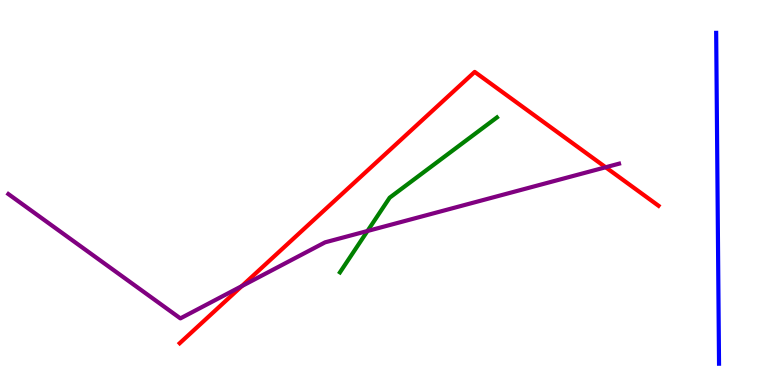[{'lines': ['blue', 'red'], 'intersections': []}, {'lines': ['green', 'red'], 'intersections': []}, {'lines': ['purple', 'red'], 'intersections': [{'x': 3.12, 'y': 2.57}, {'x': 7.81, 'y': 5.66}]}, {'lines': ['blue', 'green'], 'intersections': []}, {'lines': ['blue', 'purple'], 'intersections': []}, {'lines': ['green', 'purple'], 'intersections': [{'x': 4.74, 'y': 4.0}]}]